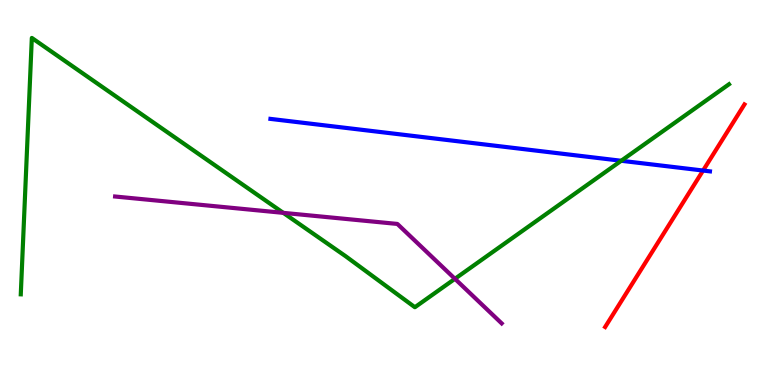[{'lines': ['blue', 'red'], 'intersections': [{'x': 9.07, 'y': 5.57}]}, {'lines': ['green', 'red'], 'intersections': []}, {'lines': ['purple', 'red'], 'intersections': []}, {'lines': ['blue', 'green'], 'intersections': [{'x': 8.02, 'y': 5.82}]}, {'lines': ['blue', 'purple'], 'intersections': []}, {'lines': ['green', 'purple'], 'intersections': [{'x': 3.66, 'y': 4.47}, {'x': 5.87, 'y': 2.76}]}]